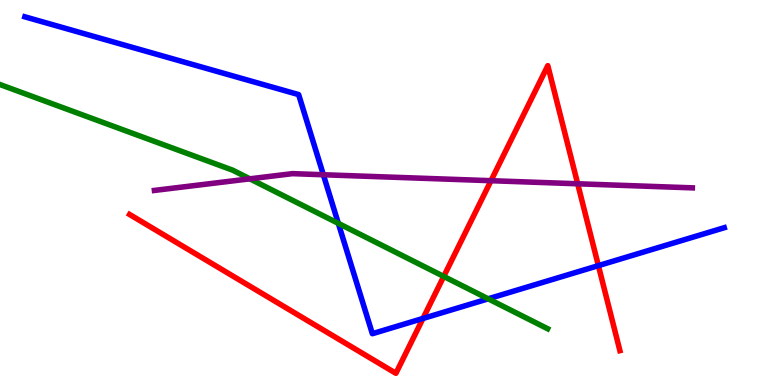[{'lines': ['blue', 'red'], 'intersections': [{'x': 5.46, 'y': 1.73}, {'x': 7.72, 'y': 3.1}]}, {'lines': ['green', 'red'], 'intersections': [{'x': 5.73, 'y': 2.82}]}, {'lines': ['purple', 'red'], 'intersections': [{'x': 6.34, 'y': 5.31}, {'x': 7.45, 'y': 5.23}]}, {'lines': ['blue', 'green'], 'intersections': [{'x': 4.37, 'y': 4.2}, {'x': 6.3, 'y': 2.24}]}, {'lines': ['blue', 'purple'], 'intersections': [{'x': 4.17, 'y': 5.46}]}, {'lines': ['green', 'purple'], 'intersections': [{'x': 3.22, 'y': 5.36}]}]